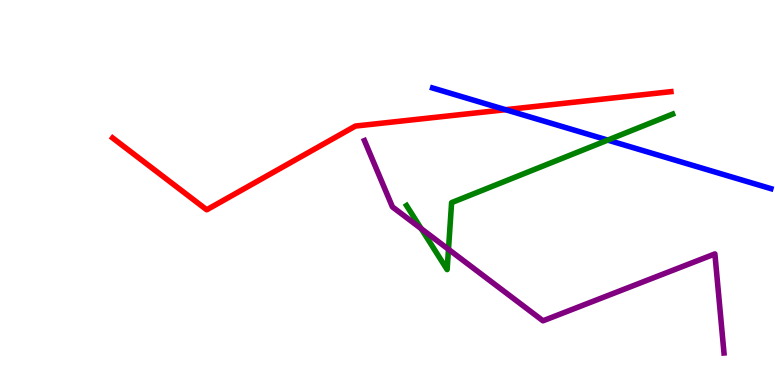[{'lines': ['blue', 'red'], 'intersections': [{'x': 6.52, 'y': 7.15}]}, {'lines': ['green', 'red'], 'intersections': []}, {'lines': ['purple', 'red'], 'intersections': []}, {'lines': ['blue', 'green'], 'intersections': [{'x': 7.84, 'y': 6.36}]}, {'lines': ['blue', 'purple'], 'intersections': []}, {'lines': ['green', 'purple'], 'intersections': [{'x': 5.43, 'y': 4.06}, {'x': 5.79, 'y': 3.52}]}]